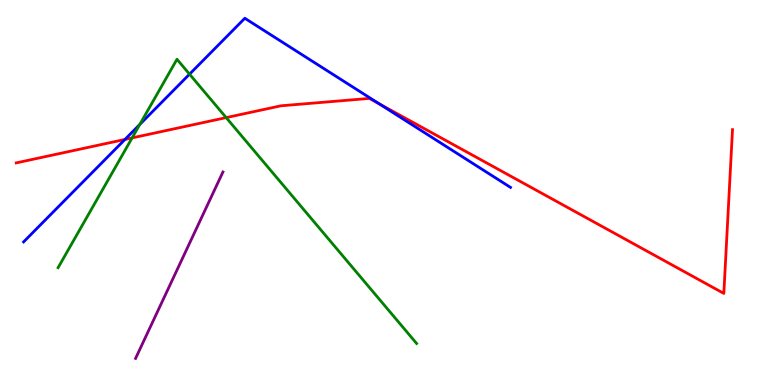[{'lines': ['blue', 'red'], 'intersections': [{'x': 1.61, 'y': 6.38}, {'x': 4.89, 'y': 7.3}]}, {'lines': ['green', 'red'], 'intersections': [{'x': 1.7, 'y': 6.42}, {'x': 2.92, 'y': 6.95}]}, {'lines': ['purple', 'red'], 'intersections': []}, {'lines': ['blue', 'green'], 'intersections': [{'x': 1.8, 'y': 6.77}, {'x': 2.45, 'y': 8.07}]}, {'lines': ['blue', 'purple'], 'intersections': []}, {'lines': ['green', 'purple'], 'intersections': []}]